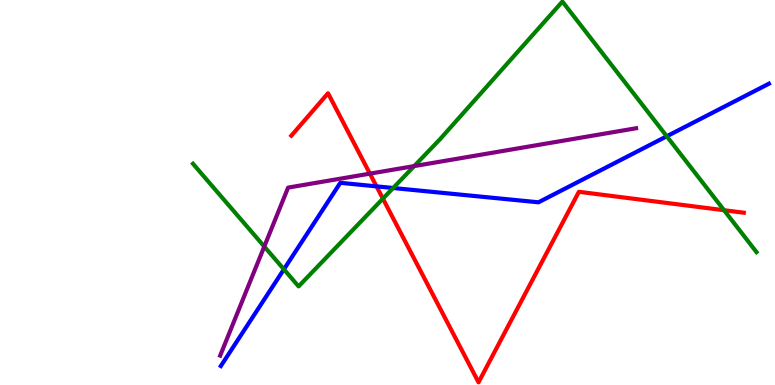[{'lines': ['blue', 'red'], 'intersections': [{'x': 4.86, 'y': 5.16}]}, {'lines': ['green', 'red'], 'intersections': [{'x': 4.94, 'y': 4.84}, {'x': 9.34, 'y': 4.54}]}, {'lines': ['purple', 'red'], 'intersections': [{'x': 4.77, 'y': 5.49}]}, {'lines': ['blue', 'green'], 'intersections': [{'x': 3.66, 'y': 3.0}, {'x': 5.07, 'y': 5.12}, {'x': 8.6, 'y': 6.46}]}, {'lines': ['blue', 'purple'], 'intersections': []}, {'lines': ['green', 'purple'], 'intersections': [{'x': 3.41, 'y': 3.6}, {'x': 5.34, 'y': 5.69}]}]